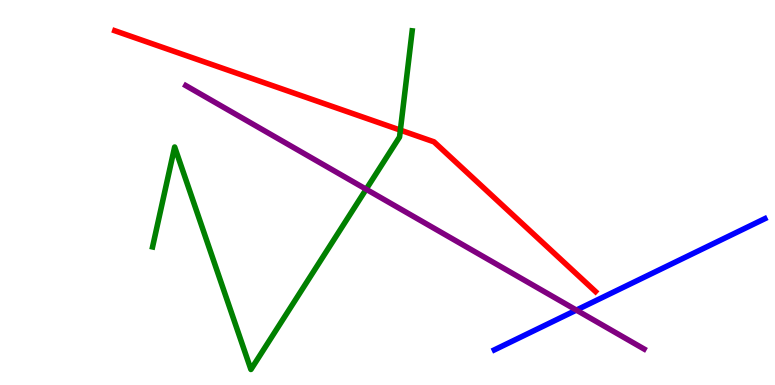[{'lines': ['blue', 'red'], 'intersections': []}, {'lines': ['green', 'red'], 'intersections': [{'x': 5.17, 'y': 6.62}]}, {'lines': ['purple', 'red'], 'intersections': []}, {'lines': ['blue', 'green'], 'intersections': []}, {'lines': ['blue', 'purple'], 'intersections': [{'x': 7.44, 'y': 1.95}]}, {'lines': ['green', 'purple'], 'intersections': [{'x': 4.72, 'y': 5.08}]}]